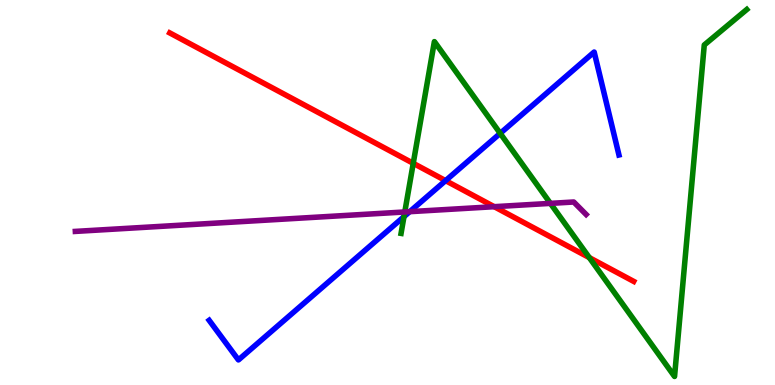[{'lines': ['blue', 'red'], 'intersections': [{'x': 5.75, 'y': 5.31}]}, {'lines': ['green', 'red'], 'intersections': [{'x': 5.33, 'y': 5.76}, {'x': 7.6, 'y': 3.31}]}, {'lines': ['purple', 'red'], 'intersections': [{'x': 6.38, 'y': 4.63}]}, {'lines': ['blue', 'green'], 'intersections': [{'x': 5.21, 'y': 4.37}, {'x': 6.45, 'y': 6.54}]}, {'lines': ['blue', 'purple'], 'intersections': [{'x': 5.29, 'y': 4.5}]}, {'lines': ['green', 'purple'], 'intersections': [{'x': 5.22, 'y': 4.49}, {'x': 7.1, 'y': 4.72}]}]